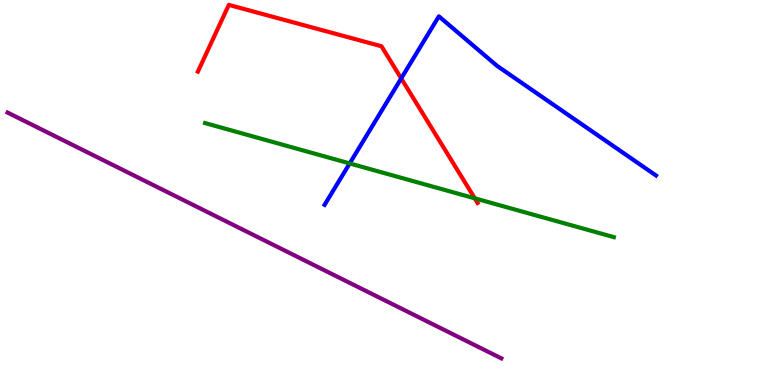[{'lines': ['blue', 'red'], 'intersections': [{'x': 5.18, 'y': 7.96}]}, {'lines': ['green', 'red'], 'intersections': [{'x': 6.13, 'y': 4.85}]}, {'lines': ['purple', 'red'], 'intersections': []}, {'lines': ['blue', 'green'], 'intersections': [{'x': 4.51, 'y': 5.76}]}, {'lines': ['blue', 'purple'], 'intersections': []}, {'lines': ['green', 'purple'], 'intersections': []}]